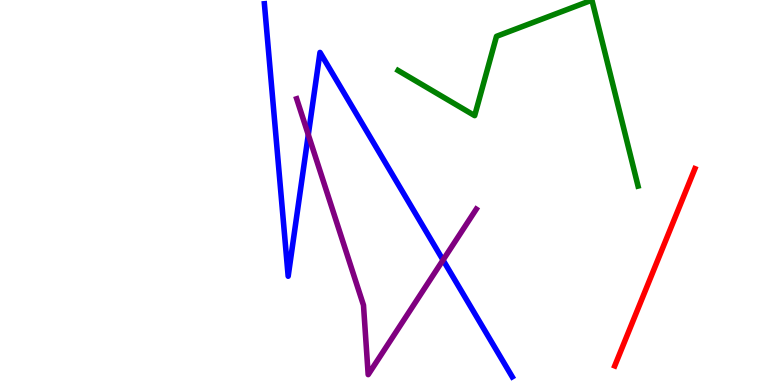[{'lines': ['blue', 'red'], 'intersections': []}, {'lines': ['green', 'red'], 'intersections': []}, {'lines': ['purple', 'red'], 'intersections': []}, {'lines': ['blue', 'green'], 'intersections': []}, {'lines': ['blue', 'purple'], 'intersections': [{'x': 3.98, 'y': 6.5}, {'x': 5.72, 'y': 3.25}]}, {'lines': ['green', 'purple'], 'intersections': []}]